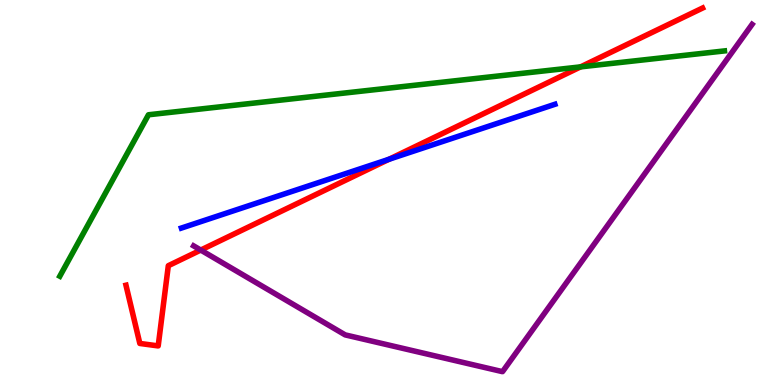[{'lines': ['blue', 'red'], 'intersections': [{'x': 5.02, 'y': 5.86}]}, {'lines': ['green', 'red'], 'intersections': [{'x': 7.49, 'y': 8.26}]}, {'lines': ['purple', 'red'], 'intersections': [{'x': 2.59, 'y': 3.5}]}, {'lines': ['blue', 'green'], 'intersections': []}, {'lines': ['blue', 'purple'], 'intersections': []}, {'lines': ['green', 'purple'], 'intersections': []}]